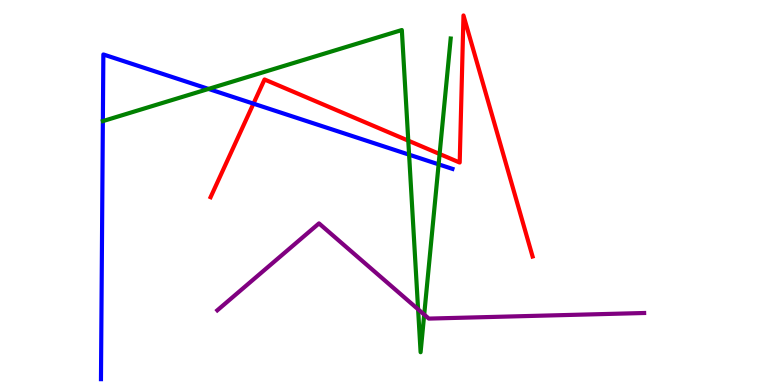[{'lines': ['blue', 'red'], 'intersections': [{'x': 3.27, 'y': 7.31}]}, {'lines': ['green', 'red'], 'intersections': [{'x': 5.27, 'y': 6.35}, {'x': 5.67, 'y': 6.0}]}, {'lines': ['purple', 'red'], 'intersections': []}, {'lines': ['blue', 'green'], 'intersections': [{'x': 2.69, 'y': 7.69}, {'x': 5.28, 'y': 5.98}, {'x': 5.66, 'y': 5.73}]}, {'lines': ['blue', 'purple'], 'intersections': []}, {'lines': ['green', 'purple'], 'intersections': [{'x': 5.39, 'y': 1.97}, {'x': 5.47, 'y': 1.83}]}]